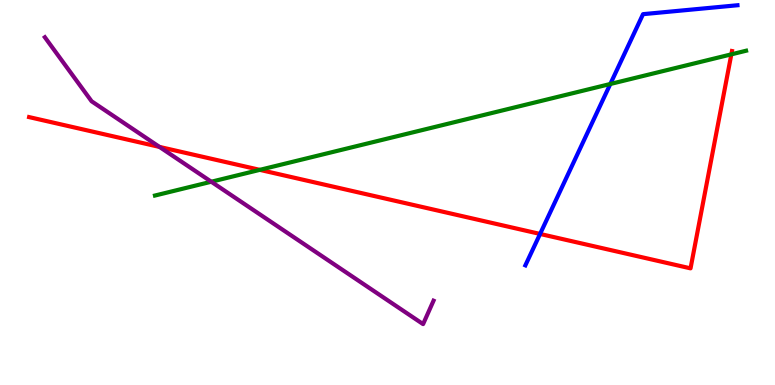[{'lines': ['blue', 'red'], 'intersections': [{'x': 6.97, 'y': 3.92}]}, {'lines': ['green', 'red'], 'intersections': [{'x': 3.35, 'y': 5.59}, {'x': 9.44, 'y': 8.59}]}, {'lines': ['purple', 'red'], 'intersections': [{'x': 2.06, 'y': 6.18}]}, {'lines': ['blue', 'green'], 'intersections': [{'x': 7.88, 'y': 7.82}]}, {'lines': ['blue', 'purple'], 'intersections': []}, {'lines': ['green', 'purple'], 'intersections': [{'x': 2.73, 'y': 5.28}]}]